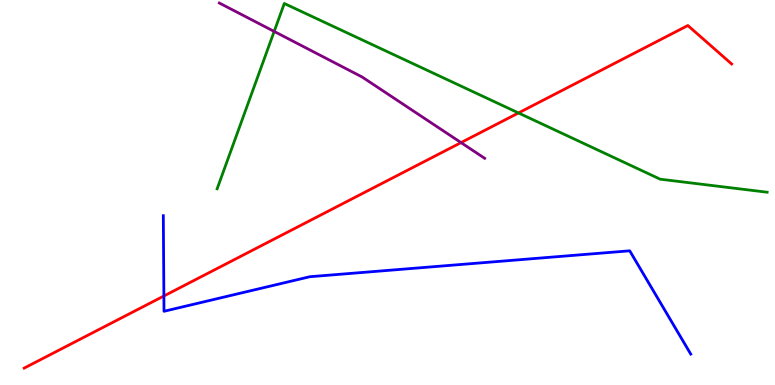[{'lines': ['blue', 'red'], 'intersections': [{'x': 2.11, 'y': 2.31}]}, {'lines': ['green', 'red'], 'intersections': [{'x': 6.69, 'y': 7.07}]}, {'lines': ['purple', 'red'], 'intersections': [{'x': 5.95, 'y': 6.3}]}, {'lines': ['blue', 'green'], 'intersections': []}, {'lines': ['blue', 'purple'], 'intersections': []}, {'lines': ['green', 'purple'], 'intersections': [{'x': 3.54, 'y': 9.18}]}]